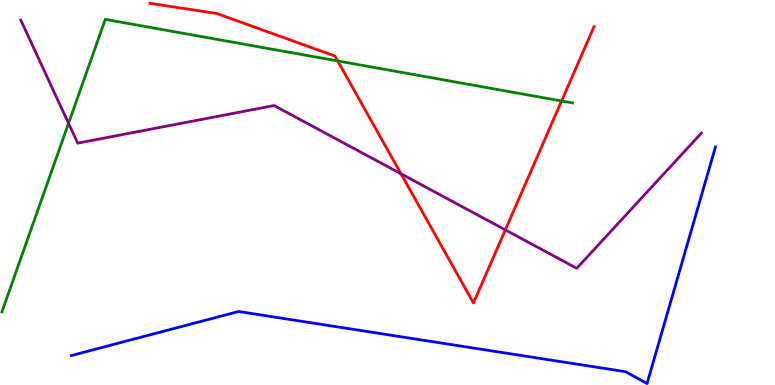[{'lines': ['blue', 'red'], 'intersections': []}, {'lines': ['green', 'red'], 'intersections': [{'x': 4.36, 'y': 8.42}, {'x': 7.25, 'y': 7.38}]}, {'lines': ['purple', 'red'], 'intersections': [{'x': 5.17, 'y': 5.49}, {'x': 6.52, 'y': 4.03}]}, {'lines': ['blue', 'green'], 'intersections': []}, {'lines': ['blue', 'purple'], 'intersections': []}, {'lines': ['green', 'purple'], 'intersections': [{'x': 0.884, 'y': 6.8}]}]